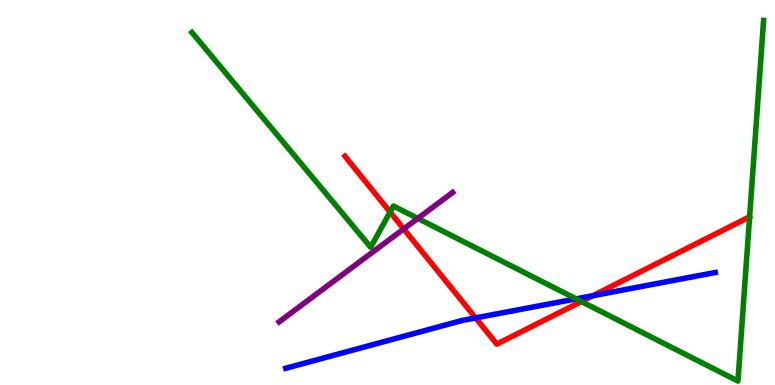[{'lines': ['blue', 'red'], 'intersections': [{'x': 6.14, 'y': 1.74}, {'x': 7.65, 'y': 2.32}]}, {'lines': ['green', 'red'], 'intersections': [{'x': 5.03, 'y': 4.49}, {'x': 7.5, 'y': 2.17}]}, {'lines': ['purple', 'red'], 'intersections': [{'x': 5.21, 'y': 4.05}]}, {'lines': ['blue', 'green'], 'intersections': [{'x': 7.43, 'y': 2.24}]}, {'lines': ['blue', 'purple'], 'intersections': []}, {'lines': ['green', 'purple'], 'intersections': [{'x': 5.39, 'y': 4.33}]}]